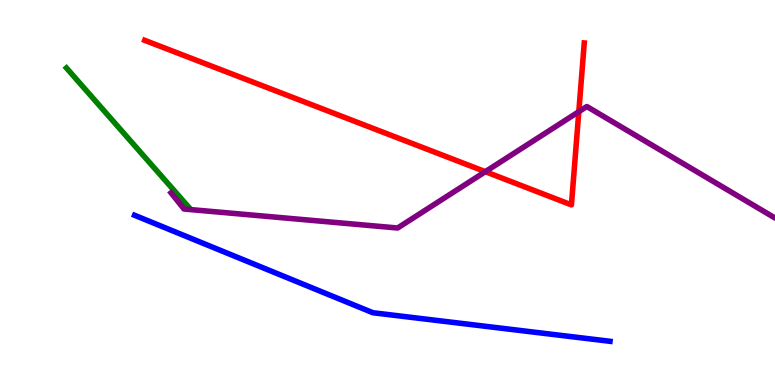[{'lines': ['blue', 'red'], 'intersections': []}, {'lines': ['green', 'red'], 'intersections': []}, {'lines': ['purple', 'red'], 'intersections': [{'x': 6.26, 'y': 5.54}, {'x': 7.47, 'y': 7.1}]}, {'lines': ['blue', 'green'], 'intersections': []}, {'lines': ['blue', 'purple'], 'intersections': []}, {'lines': ['green', 'purple'], 'intersections': []}]